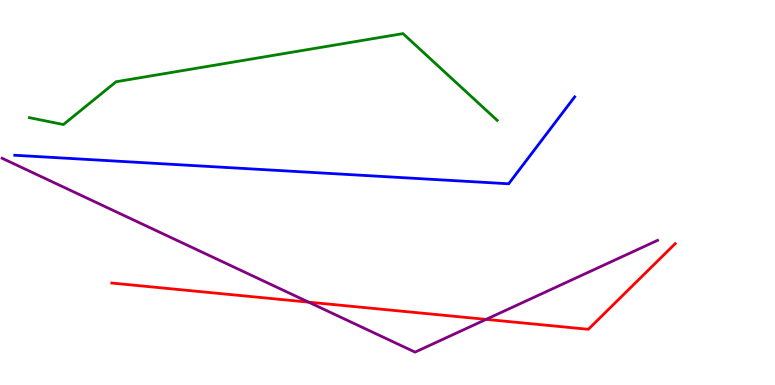[{'lines': ['blue', 'red'], 'intersections': []}, {'lines': ['green', 'red'], 'intersections': []}, {'lines': ['purple', 'red'], 'intersections': [{'x': 3.98, 'y': 2.15}, {'x': 6.27, 'y': 1.7}]}, {'lines': ['blue', 'green'], 'intersections': []}, {'lines': ['blue', 'purple'], 'intersections': []}, {'lines': ['green', 'purple'], 'intersections': []}]